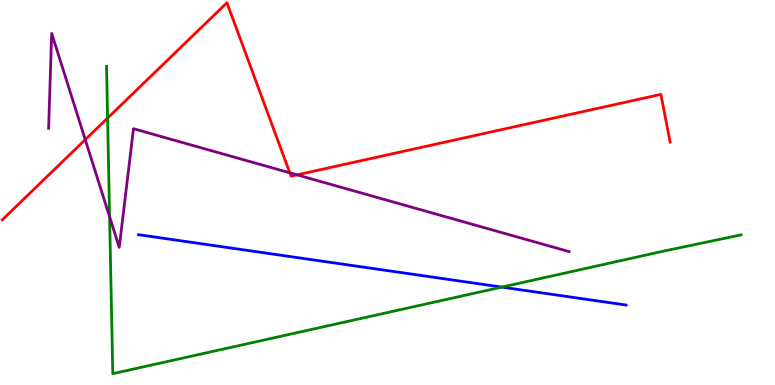[{'lines': ['blue', 'red'], 'intersections': []}, {'lines': ['green', 'red'], 'intersections': [{'x': 1.39, 'y': 6.93}]}, {'lines': ['purple', 'red'], 'intersections': [{'x': 1.1, 'y': 6.37}, {'x': 3.74, 'y': 5.51}, {'x': 3.83, 'y': 5.46}]}, {'lines': ['blue', 'green'], 'intersections': [{'x': 6.48, 'y': 2.54}]}, {'lines': ['blue', 'purple'], 'intersections': []}, {'lines': ['green', 'purple'], 'intersections': [{'x': 1.41, 'y': 4.37}]}]